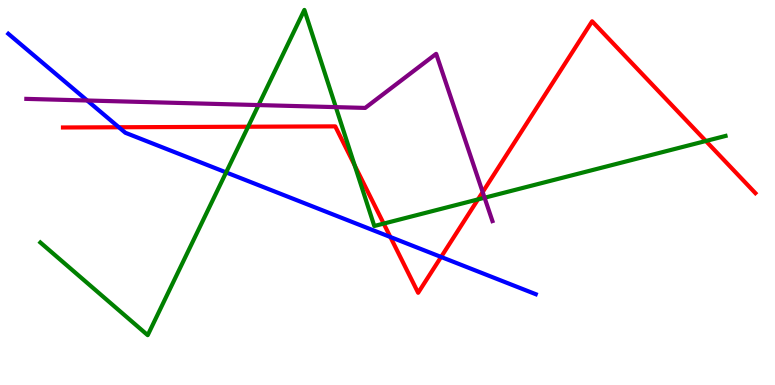[{'lines': ['blue', 'red'], 'intersections': [{'x': 1.53, 'y': 6.69}, {'x': 5.04, 'y': 3.84}, {'x': 5.69, 'y': 3.33}]}, {'lines': ['green', 'red'], 'intersections': [{'x': 3.2, 'y': 6.71}, {'x': 4.58, 'y': 5.7}, {'x': 4.95, 'y': 4.19}, {'x': 6.17, 'y': 4.82}, {'x': 9.11, 'y': 6.34}]}, {'lines': ['purple', 'red'], 'intersections': [{'x': 6.23, 'y': 5.01}]}, {'lines': ['blue', 'green'], 'intersections': [{'x': 2.92, 'y': 5.52}]}, {'lines': ['blue', 'purple'], 'intersections': [{'x': 1.13, 'y': 7.39}]}, {'lines': ['green', 'purple'], 'intersections': [{'x': 3.34, 'y': 7.27}, {'x': 4.33, 'y': 7.22}, {'x': 6.25, 'y': 4.86}]}]